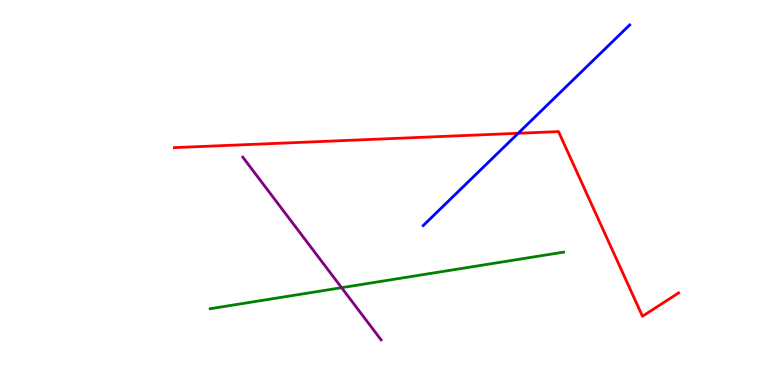[{'lines': ['blue', 'red'], 'intersections': [{'x': 6.69, 'y': 6.54}]}, {'lines': ['green', 'red'], 'intersections': []}, {'lines': ['purple', 'red'], 'intersections': []}, {'lines': ['blue', 'green'], 'intersections': []}, {'lines': ['blue', 'purple'], 'intersections': []}, {'lines': ['green', 'purple'], 'intersections': [{'x': 4.41, 'y': 2.53}]}]